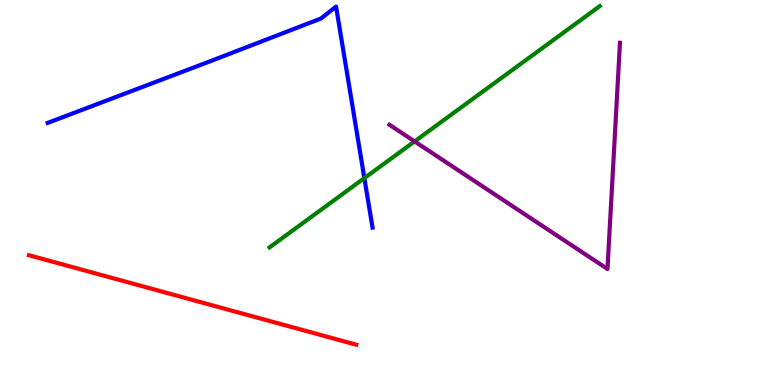[{'lines': ['blue', 'red'], 'intersections': []}, {'lines': ['green', 'red'], 'intersections': []}, {'lines': ['purple', 'red'], 'intersections': []}, {'lines': ['blue', 'green'], 'intersections': [{'x': 4.7, 'y': 5.37}]}, {'lines': ['blue', 'purple'], 'intersections': []}, {'lines': ['green', 'purple'], 'intersections': [{'x': 5.35, 'y': 6.33}]}]